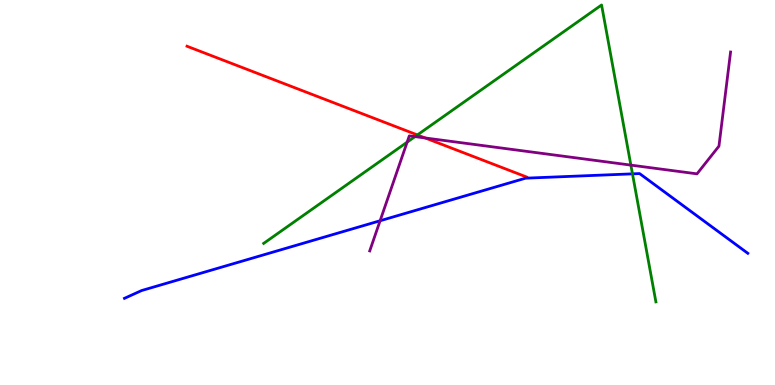[{'lines': ['blue', 'red'], 'intersections': []}, {'lines': ['green', 'red'], 'intersections': [{'x': 5.39, 'y': 6.49}]}, {'lines': ['purple', 'red'], 'intersections': [{'x': 5.49, 'y': 6.42}]}, {'lines': ['blue', 'green'], 'intersections': [{'x': 8.16, 'y': 5.48}]}, {'lines': ['blue', 'purple'], 'intersections': [{'x': 4.9, 'y': 4.27}]}, {'lines': ['green', 'purple'], 'intersections': [{'x': 5.25, 'y': 6.31}, {'x': 5.35, 'y': 6.45}, {'x': 8.14, 'y': 5.71}]}]